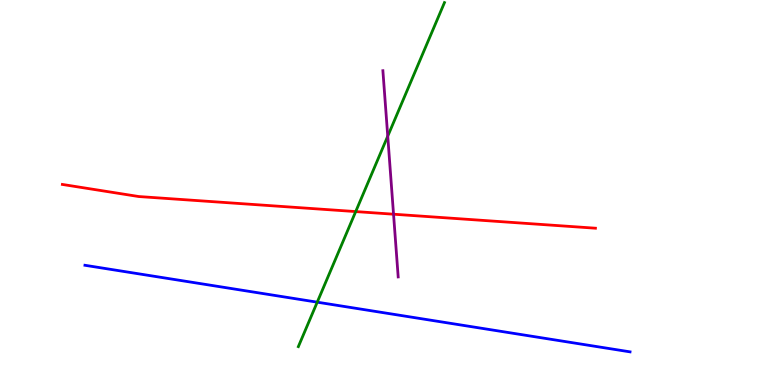[{'lines': ['blue', 'red'], 'intersections': []}, {'lines': ['green', 'red'], 'intersections': [{'x': 4.59, 'y': 4.5}]}, {'lines': ['purple', 'red'], 'intersections': [{'x': 5.08, 'y': 4.44}]}, {'lines': ['blue', 'green'], 'intersections': [{'x': 4.09, 'y': 2.15}]}, {'lines': ['blue', 'purple'], 'intersections': []}, {'lines': ['green', 'purple'], 'intersections': [{'x': 5.0, 'y': 6.46}]}]